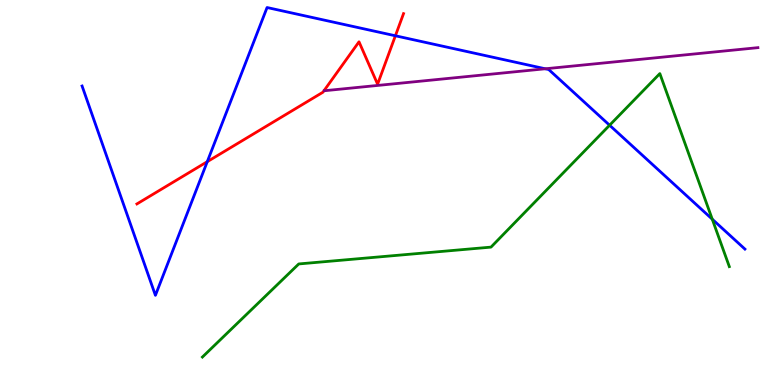[{'lines': ['blue', 'red'], 'intersections': [{'x': 2.67, 'y': 5.8}, {'x': 5.1, 'y': 9.07}]}, {'lines': ['green', 'red'], 'intersections': []}, {'lines': ['purple', 'red'], 'intersections': []}, {'lines': ['blue', 'green'], 'intersections': [{'x': 7.87, 'y': 6.75}, {'x': 9.19, 'y': 4.31}]}, {'lines': ['blue', 'purple'], 'intersections': [{'x': 7.04, 'y': 8.21}]}, {'lines': ['green', 'purple'], 'intersections': []}]